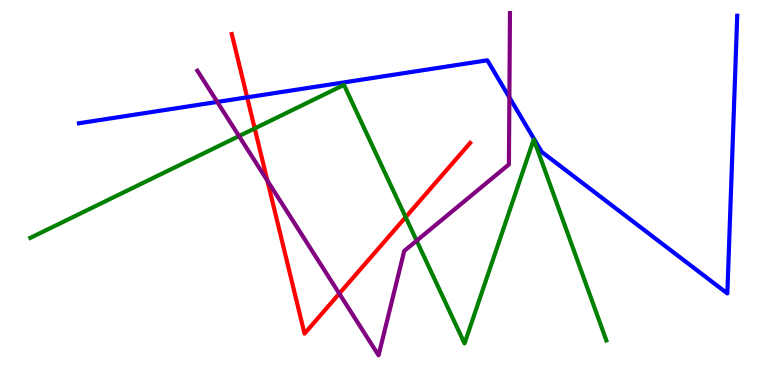[{'lines': ['blue', 'red'], 'intersections': [{'x': 3.19, 'y': 7.47}]}, {'lines': ['green', 'red'], 'intersections': [{'x': 3.29, 'y': 6.66}, {'x': 5.23, 'y': 4.36}]}, {'lines': ['purple', 'red'], 'intersections': [{'x': 3.45, 'y': 5.31}, {'x': 4.38, 'y': 2.37}]}, {'lines': ['blue', 'green'], 'intersections': []}, {'lines': ['blue', 'purple'], 'intersections': [{'x': 2.8, 'y': 7.35}, {'x': 6.57, 'y': 7.47}]}, {'lines': ['green', 'purple'], 'intersections': [{'x': 3.08, 'y': 6.47}, {'x': 5.38, 'y': 3.75}]}]